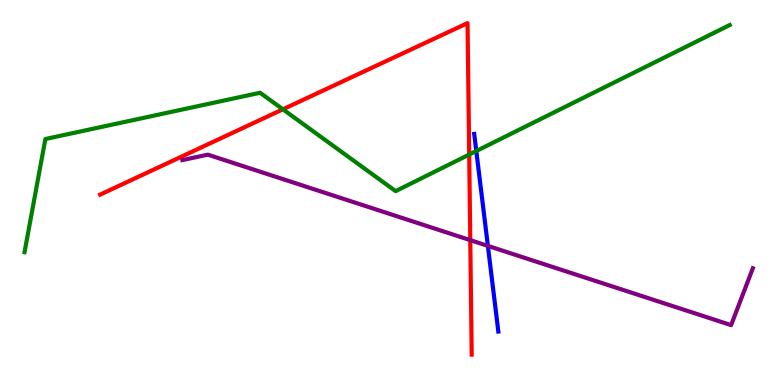[{'lines': ['blue', 'red'], 'intersections': []}, {'lines': ['green', 'red'], 'intersections': [{'x': 3.65, 'y': 7.16}, {'x': 6.05, 'y': 5.99}]}, {'lines': ['purple', 'red'], 'intersections': [{'x': 6.07, 'y': 3.76}]}, {'lines': ['blue', 'green'], 'intersections': [{'x': 6.15, 'y': 6.08}]}, {'lines': ['blue', 'purple'], 'intersections': [{'x': 6.3, 'y': 3.61}]}, {'lines': ['green', 'purple'], 'intersections': []}]